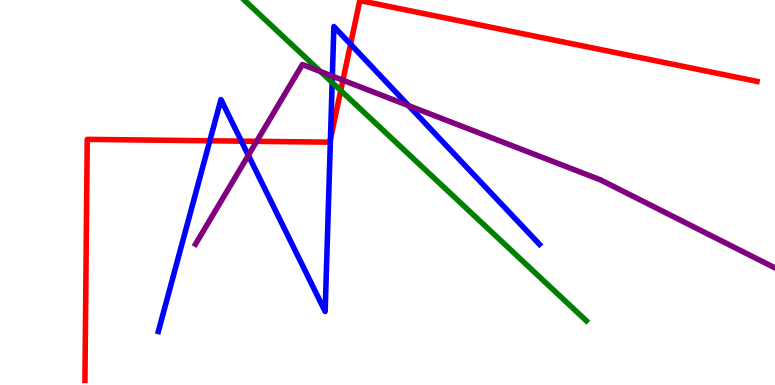[{'lines': ['blue', 'red'], 'intersections': [{'x': 2.71, 'y': 6.34}, {'x': 3.11, 'y': 6.33}, {'x': 4.26, 'y': 6.38}, {'x': 4.52, 'y': 8.85}]}, {'lines': ['green', 'red'], 'intersections': [{'x': 4.4, 'y': 7.65}]}, {'lines': ['purple', 'red'], 'intersections': [{'x': 3.31, 'y': 6.33}, {'x': 4.42, 'y': 7.92}]}, {'lines': ['blue', 'green'], 'intersections': [{'x': 4.29, 'y': 7.86}]}, {'lines': ['blue', 'purple'], 'intersections': [{'x': 3.2, 'y': 5.97}, {'x': 4.29, 'y': 8.02}, {'x': 5.27, 'y': 7.26}]}, {'lines': ['green', 'purple'], 'intersections': [{'x': 4.14, 'y': 8.14}]}]